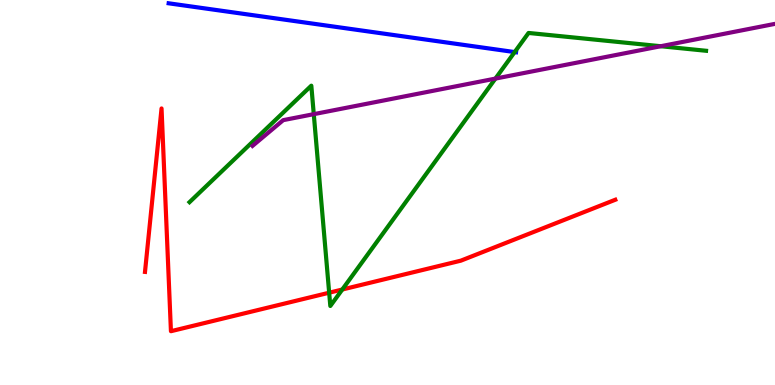[{'lines': ['blue', 'red'], 'intersections': []}, {'lines': ['green', 'red'], 'intersections': [{'x': 4.25, 'y': 2.4}, {'x': 4.42, 'y': 2.48}]}, {'lines': ['purple', 'red'], 'intersections': []}, {'lines': ['blue', 'green'], 'intersections': [{'x': 6.64, 'y': 8.65}]}, {'lines': ['blue', 'purple'], 'intersections': []}, {'lines': ['green', 'purple'], 'intersections': [{'x': 4.05, 'y': 7.03}, {'x': 6.39, 'y': 7.96}, {'x': 8.53, 'y': 8.8}]}]